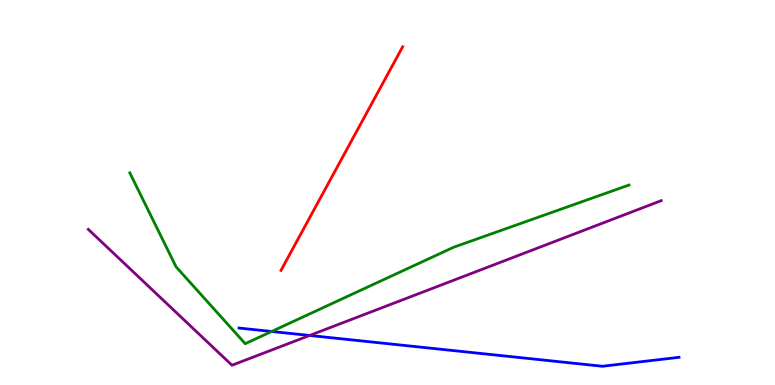[{'lines': ['blue', 'red'], 'intersections': []}, {'lines': ['green', 'red'], 'intersections': []}, {'lines': ['purple', 'red'], 'intersections': []}, {'lines': ['blue', 'green'], 'intersections': [{'x': 3.51, 'y': 1.39}]}, {'lines': ['blue', 'purple'], 'intersections': [{'x': 4.0, 'y': 1.29}]}, {'lines': ['green', 'purple'], 'intersections': []}]